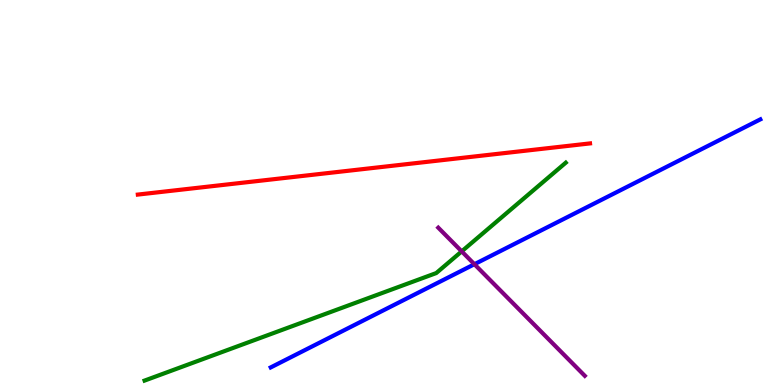[{'lines': ['blue', 'red'], 'intersections': []}, {'lines': ['green', 'red'], 'intersections': []}, {'lines': ['purple', 'red'], 'intersections': []}, {'lines': ['blue', 'green'], 'intersections': []}, {'lines': ['blue', 'purple'], 'intersections': [{'x': 6.12, 'y': 3.14}]}, {'lines': ['green', 'purple'], 'intersections': [{'x': 5.96, 'y': 3.47}]}]